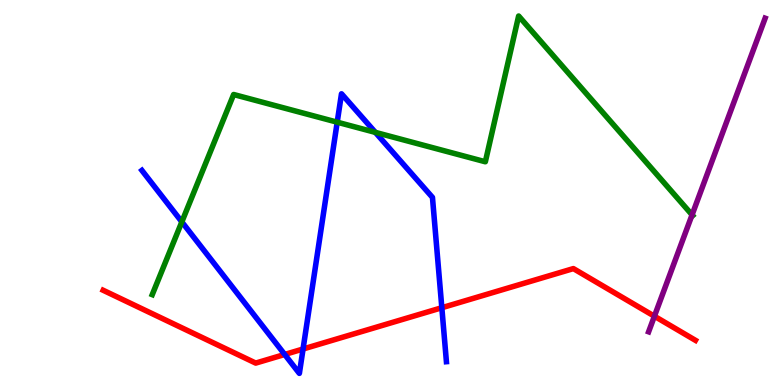[{'lines': ['blue', 'red'], 'intersections': [{'x': 3.67, 'y': 0.793}, {'x': 3.91, 'y': 0.935}, {'x': 5.7, 'y': 2.01}]}, {'lines': ['green', 'red'], 'intersections': []}, {'lines': ['purple', 'red'], 'intersections': [{'x': 8.44, 'y': 1.79}]}, {'lines': ['blue', 'green'], 'intersections': [{'x': 2.35, 'y': 4.24}, {'x': 4.35, 'y': 6.83}, {'x': 4.84, 'y': 6.56}]}, {'lines': ['blue', 'purple'], 'intersections': []}, {'lines': ['green', 'purple'], 'intersections': [{'x': 8.93, 'y': 4.42}]}]